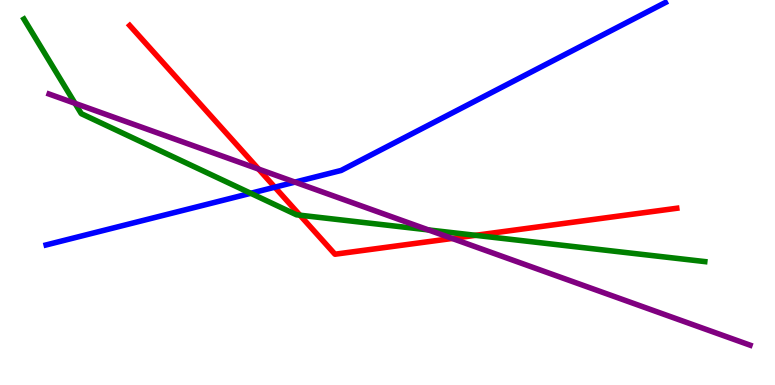[{'lines': ['blue', 'red'], 'intersections': [{'x': 3.55, 'y': 5.14}]}, {'lines': ['green', 'red'], 'intersections': [{'x': 3.87, 'y': 4.41}, {'x': 6.14, 'y': 3.89}]}, {'lines': ['purple', 'red'], 'intersections': [{'x': 3.34, 'y': 5.61}, {'x': 5.84, 'y': 3.81}]}, {'lines': ['blue', 'green'], 'intersections': [{'x': 3.24, 'y': 4.98}]}, {'lines': ['blue', 'purple'], 'intersections': [{'x': 3.81, 'y': 5.27}]}, {'lines': ['green', 'purple'], 'intersections': [{'x': 0.968, 'y': 7.32}, {'x': 5.53, 'y': 4.03}]}]